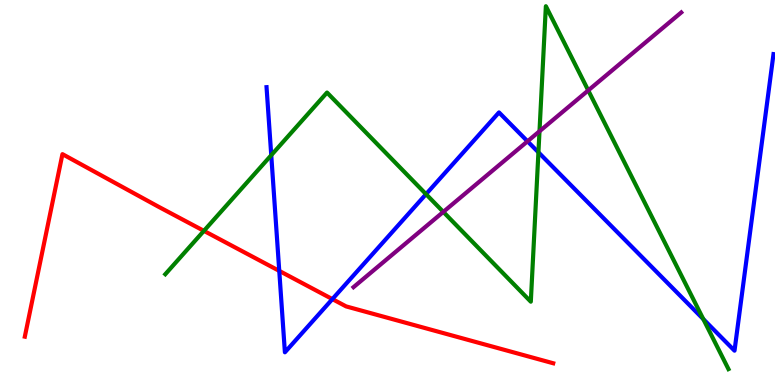[{'lines': ['blue', 'red'], 'intersections': [{'x': 3.6, 'y': 2.96}, {'x': 4.29, 'y': 2.23}]}, {'lines': ['green', 'red'], 'intersections': [{'x': 2.63, 'y': 4.0}]}, {'lines': ['purple', 'red'], 'intersections': []}, {'lines': ['blue', 'green'], 'intersections': [{'x': 3.5, 'y': 5.97}, {'x': 5.5, 'y': 4.96}, {'x': 6.95, 'y': 6.04}, {'x': 9.07, 'y': 1.71}]}, {'lines': ['blue', 'purple'], 'intersections': [{'x': 6.81, 'y': 6.33}]}, {'lines': ['green', 'purple'], 'intersections': [{'x': 5.72, 'y': 4.5}, {'x': 6.96, 'y': 6.59}, {'x': 7.59, 'y': 7.65}]}]